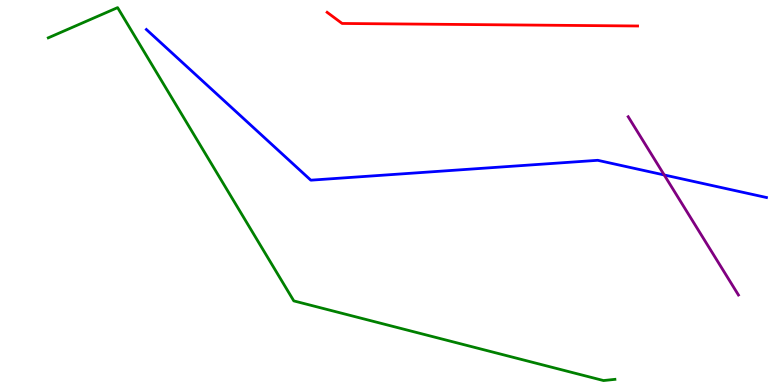[{'lines': ['blue', 'red'], 'intersections': []}, {'lines': ['green', 'red'], 'intersections': []}, {'lines': ['purple', 'red'], 'intersections': []}, {'lines': ['blue', 'green'], 'intersections': []}, {'lines': ['blue', 'purple'], 'intersections': [{'x': 8.57, 'y': 5.46}]}, {'lines': ['green', 'purple'], 'intersections': []}]